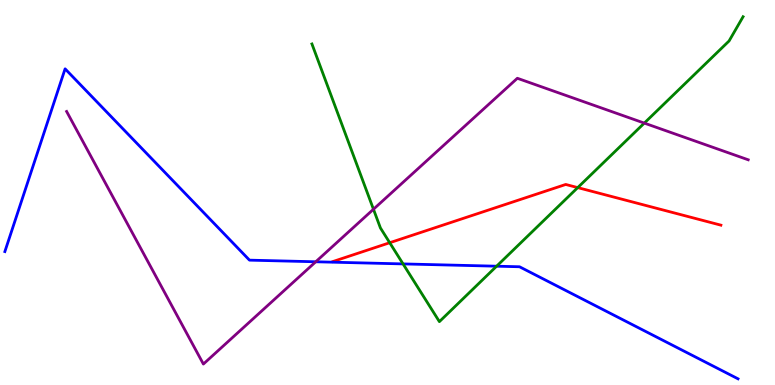[{'lines': ['blue', 'red'], 'intersections': []}, {'lines': ['green', 'red'], 'intersections': [{'x': 5.03, 'y': 3.7}, {'x': 7.45, 'y': 5.13}]}, {'lines': ['purple', 'red'], 'intersections': []}, {'lines': ['blue', 'green'], 'intersections': [{'x': 5.2, 'y': 3.15}, {'x': 6.41, 'y': 3.09}]}, {'lines': ['blue', 'purple'], 'intersections': [{'x': 4.07, 'y': 3.2}]}, {'lines': ['green', 'purple'], 'intersections': [{'x': 4.82, 'y': 4.57}, {'x': 8.31, 'y': 6.8}]}]